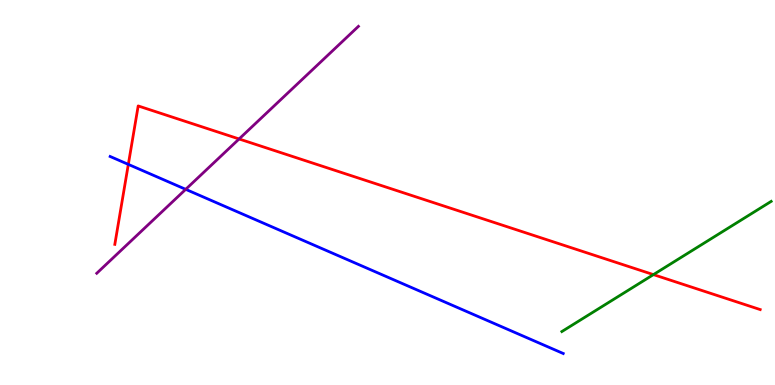[{'lines': ['blue', 'red'], 'intersections': [{'x': 1.66, 'y': 5.73}]}, {'lines': ['green', 'red'], 'intersections': [{'x': 8.43, 'y': 2.87}]}, {'lines': ['purple', 'red'], 'intersections': [{'x': 3.08, 'y': 6.39}]}, {'lines': ['blue', 'green'], 'intersections': []}, {'lines': ['blue', 'purple'], 'intersections': [{'x': 2.4, 'y': 5.08}]}, {'lines': ['green', 'purple'], 'intersections': []}]